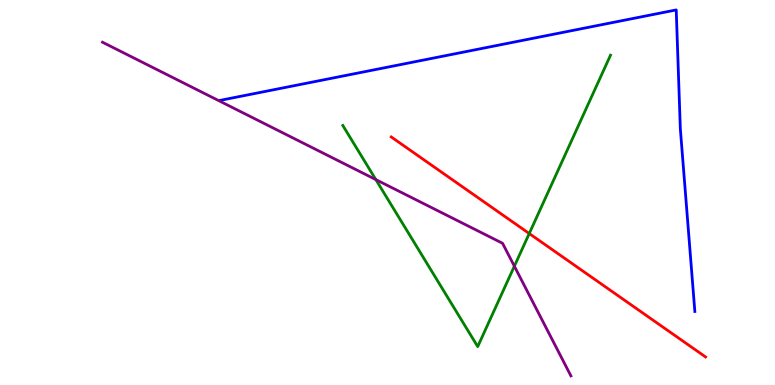[{'lines': ['blue', 'red'], 'intersections': []}, {'lines': ['green', 'red'], 'intersections': [{'x': 6.83, 'y': 3.93}]}, {'lines': ['purple', 'red'], 'intersections': []}, {'lines': ['blue', 'green'], 'intersections': []}, {'lines': ['blue', 'purple'], 'intersections': []}, {'lines': ['green', 'purple'], 'intersections': [{'x': 4.85, 'y': 5.34}, {'x': 6.64, 'y': 3.09}]}]